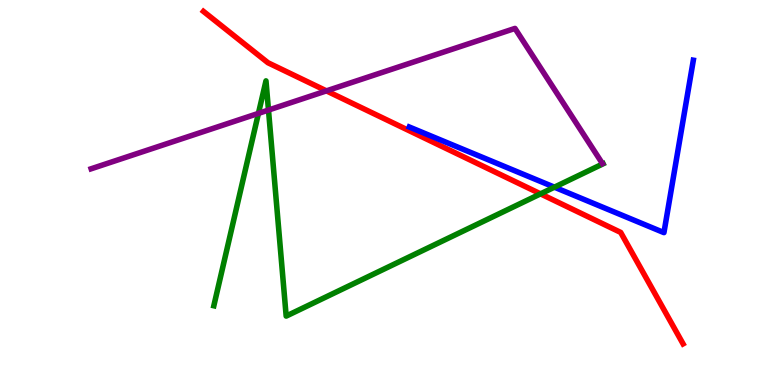[{'lines': ['blue', 'red'], 'intersections': []}, {'lines': ['green', 'red'], 'intersections': [{'x': 6.97, 'y': 4.96}]}, {'lines': ['purple', 'red'], 'intersections': [{'x': 4.21, 'y': 7.64}]}, {'lines': ['blue', 'green'], 'intersections': [{'x': 7.15, 'y': 5.14}]}, {'lines': ['blue', 'purple'], 'intersections': []}, {'lines': ['green', 'purple'], 'intersections': [{'x': 3.33, 'y': 7.05}, {'x': 3.46, 'y': 7.14}]}]